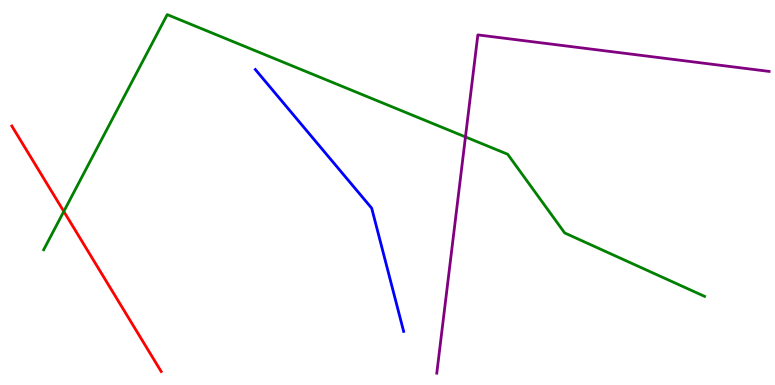[{'lines': ['blue', 'red'], 'intersections': []}, {'lines': ['green', 'red'], 'intersections': [{'x': 0.823, 'y': 4.51}]}, {'lines': ['purple', 'red'], 'intersections': []}, {'lines': ['blue', 'green'], 'intersections': []}, {'lines': ['blue', 'purple'], 'intersections': []}, {'lines': ['green', 'purple'], 'intersections': [{'x': 6.01, 'y': 6.44}]}]